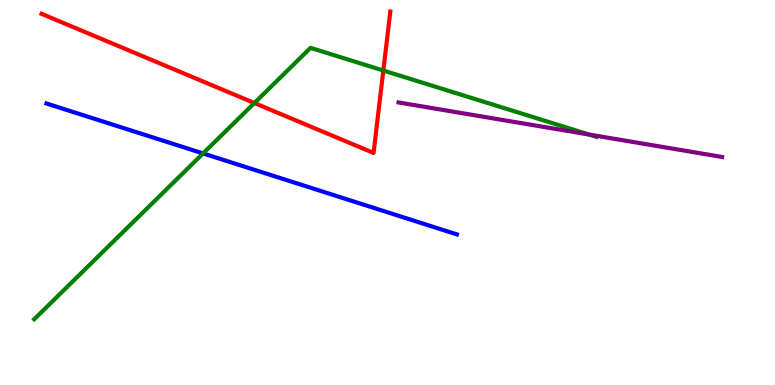[{'lines': ['blue', 'red'], 'intersections': []}, {'lines': ['green', 'red'], 'intersections': [{'x': 3.28, 'y': 7.32}, {'x': 4.95, 'y': 8.17}]}, {'lines': ['purple', 'red'], 'intersections': []}, {'lines': ['blue', 'green'], 'intersections': [{'x': 2.62, 'y': 6.01}]}, {'lines': ['blue', 'purple'], 'intersections': []}, {'lines': ['green', 'purple'], 'intersections': [{'x': 7.6, 'y': 6.5}]}]